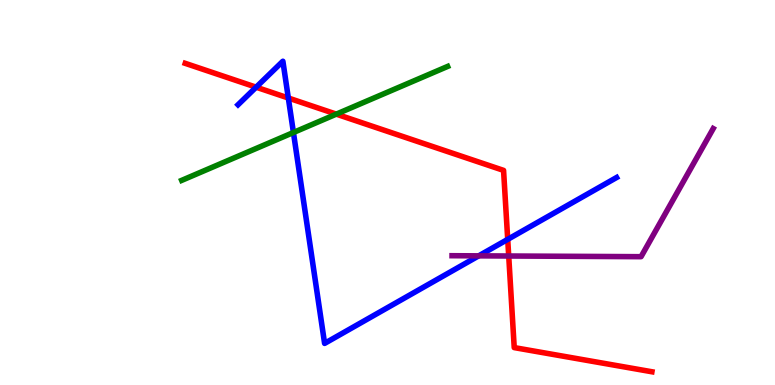[{'lines': ['blue', 'red'], 'intersections': [{'x': 3.3, 'y': 7.74}, {'x': 3.72, 'y': 7.45}, {'x': 6.55, 'y': 3.78}]}, {'lines': ['green', 'red'], 'intersections': [{'x': 4.34, 'y': 7.04}]}, {'lines': ['purple', 'red'], 'intersections': [{'x': 6.56, 'y': 3.35}]}, {'lines': ['blue', 'green'], 'intersections': [{'x': 3.79, 'y': 6.56}]}, {'lines': ['blue', 'purple'], 'intersections': [{'x': 6.18, 'y': 3.35}]}, {'lines': ['green', 'purple'], 'intersections': []}]